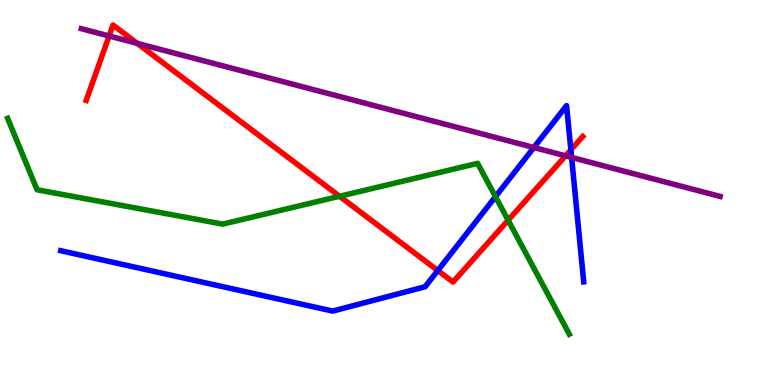[{'lines': ['blue', 'red'], 'intersections': [{'x': 5.65, 'y': 2.97}, {'x': 7.37, 'y': 6.11}]}, {'lines': ['green', 'red'], 'intersections': [{'x': 4.38, 'y': 4.9}, {'x': 6.56, 'y': 4.28}]}, {'lines': ['purple', 'red'], 'intersections': [{'x': 1.41, 'y': 9.07}, {'x': 1.77, 'y': 8.87}, {'x': 7.3, 'y': 5.95}]}, {'lines': ['blue', 'green'], 'intersections': [{'x': 6.39, 'y': 4.89}]}, {'lines': ['blue', 'purple'], 'intersections': [{'x': 6.89, 'y': 6.17}, {'x': 7.38, 'y': 5.91}]}, {'lines': ['green', 'purple'], 'intersections': []}]